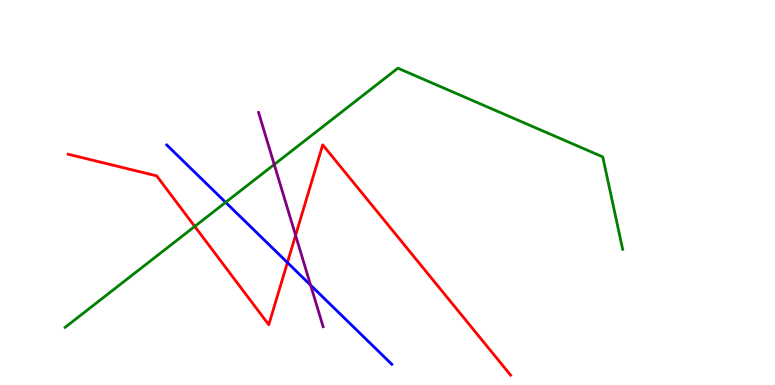[{'lines': ['blue', 'red'], 'intersections': [{'x': 3.71, 'y': 3.18}]}, {'lines': ['green', 'red'], 'intersections': [{'x': 2.51, 'y': 4.12}]}, {'lines': ['purple', 'red'], 'intersections': [{'x': 3.81, 'y': 3.89}]}, {'lines': ['blue', 'green'], 'intersections': [{'x': 2.91, 'y': 4.74}]}, {'lines': ['blue', 'purple'], 'intersections': [{'x': 4.01, 'y': 2.59}]}, {'lines': ['green', 'purple'], 'intersections': [{'x': 3.54, 'y': 5.73}]}]